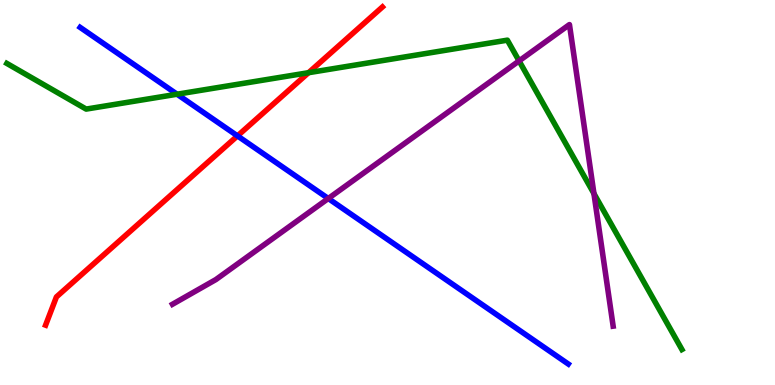[{'lines': ['blue', 'red'], 'intersections': [{'x': 3.06, 'y': 6.47}]}, {'lines': ['green', 'red'], 'intersections': [{'x': 3.98, 'y': 8.11}]}, {'lines': ['purple', 'red'], 'intersections': []}, {'lines': ['blue', 'green'], 'intersections': [{'x': 2.28, 'y': 7.55}]}, {'lines': ['blue', 'purple'], 'intersections': [{'x': 4.24, 'y': 4.84}]}, {'lines': ['green', 'purple'], 'intersections': [{'x': 6.7, 'y': 8.42}, {'x': 7.66, 'y': 4.97}]}]